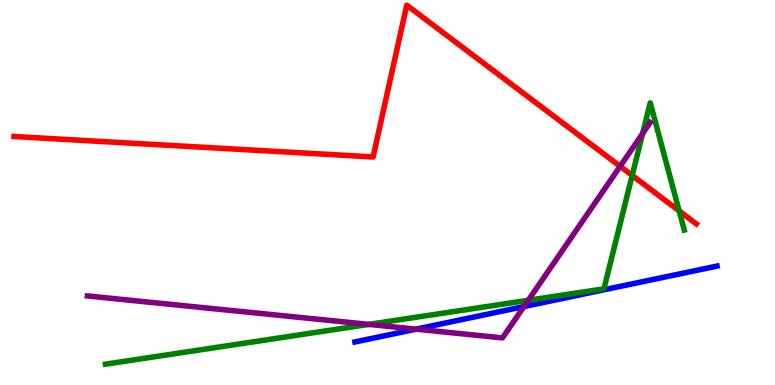[{'lines': ['blue', 'red'], 'intersections': []}, {'lines': ['green', 'red'], 'intersections': [{'x': 8.16, 'y': 5.44}, {'x': 8.76, 'y': 4.52}]}, {'lines': ['purple', 'red'], 'intersections': [{'x': 8.0, 'y': 5.68}]}, {'lines': ['blue', 'green'], 'intersections': []}, {'lines': ['blue', 'purple'], 'intersections': [{'x': 5.37, 'y': 1.45}, {'x': 6.76, 'y': 2.04}]}, {'lines': ['green', 'purple'], 'intersections': [{'x': 4.76, 'y': 1.57}, {'x': 6.82, 'y': 2.2}, {'x': 8.29, 'y': 6.53}]}]